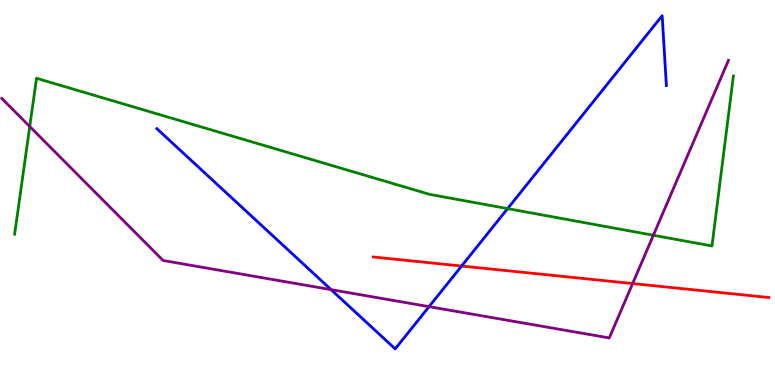[{'lines': ['blue', 'red'], 'intersections': [{'x': 5.96, 'y': 3.09}]}, {'lines': ['green', 'red'], 'intersections': []}, {'lines': ['purple', 'red'], 'intersections': [{'x': 8.16, 'y': 2.63}]}, {'lines': ['blue', 'green'], 'intersections': [{'x': 6.55, 'y': 4.58}]}, {'lines': ['blue', 'purple'], 'intersections': [{'x': 4.27, 'y': 2.48}, {'x': 5.54, 'y': 2.04}]}, {'lines': ['green', 'purple'], 'intersections': [{'x': 0.384, 'y': 6.71}, {'x': 8.43, 'y': 3.89}]}]